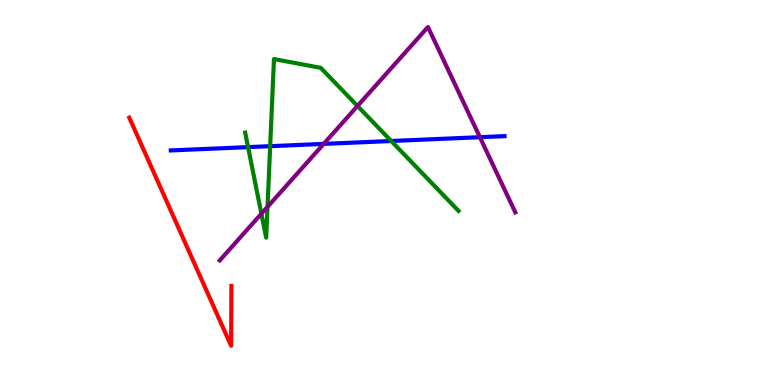[{'lines': ['blue', 'red'], 'intersections': []}, {'lines': ['green', 'red'], 'intersections': []}, {'lines': ['purple', 'red'], 'intersections': []}, {'lines': ['blue', 'green'], 'intersections': [{'x': 3.2, 'y': 6.18}, {'x': 3.49, 'y': 6.2}, {'x': 5.05, 'y': 6.34}]}, {'lines': ['blue', 'purple'], 'intersections': [{'x': 4.18, 'y': 6.26}, {'x': 6.19, 'y': 6.44}]}, {'lines': ['green', 'purple'], 'intersections': [{'x': 3.37, 'y': 4.45}, {'x': 3.45, 'y': 4.63}, {'x': 4.61, 'y': 7.25}]}]